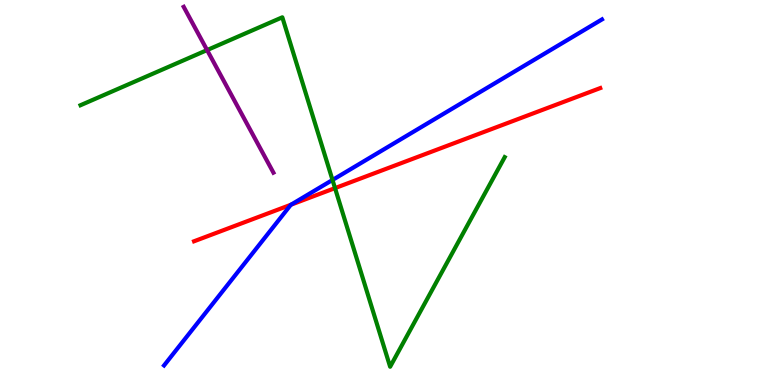[{'lines': ['blue', 'red'], 'intersections': [{'x': 3.75, 'y': 4.68}]}, {'lines': ['green', 'red'], 'intersections': [{'x': 4.32, 'y': 5.11}]}, {'lines': ['purple', 'red'], 'intersections': []}, {'lines': ['blue', 'green'], 'intersections': [{'x': 4.29, 'y': 5.33}]}, {'lines': ['blue', 'purple'], 'intersections': []}, {'lines': ['green', 'purple'], 'intersections': [{'x': 2.67, 'y': 8.7}]}]